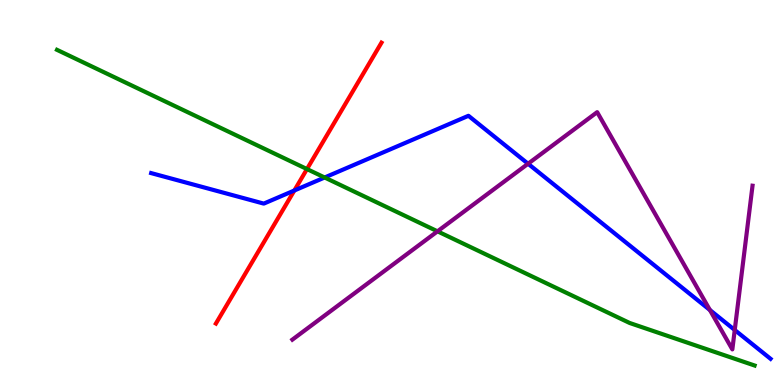[{'lines': ['blue', 'red'], 'intersections': [{'x': 3.8, 'y': 5.05}]}, {'lines': ['green', 'red'], 'intersections': [{'x': 3.96, 'y': 5.61}]}, {'lines': ['purple', 'red'], 'intersections': []}, {'lines': ['blue', 'green'], 'intersections': [{'x': 4.19, 'y': 5.39}]}, {'lines': ['blue', 'purple'], 'intersections': [{'x': 6.81, 'y': 5.75}, {'x': 9.16, 'y': 1.95}, {'x': 9.48, 'y': 1.43}]}, {'lines': ['green', 'purple'], 'intersections': [{'x': 5.65, 'y': 3.99}]}]